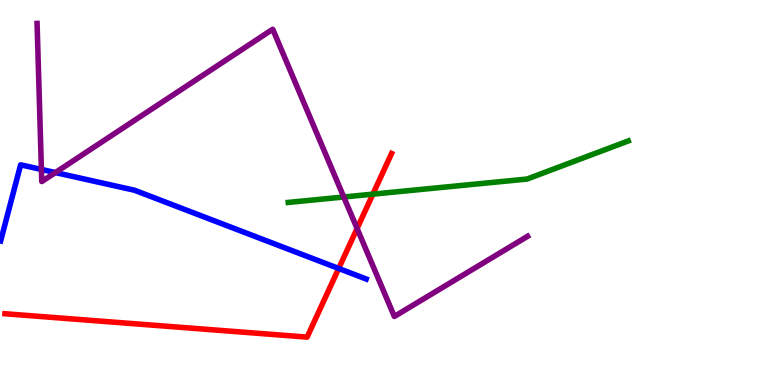[{'lines': ['blue', 'red'], 'intersections': [{'x': 4.37, 'y': 3.03}]}, {'lines': ['green', 'red'], 'intersections': [{'x': 4.81, 'y': 4.96}]}, {'lines': ['purple', 'red'], 'intersections': [{'x': 4.61, 'y': 4.07}]}, {'lines': ['blue', 'green'], 'intersections': []}, {'lines': ['blue', 'purple'], 'intersections': [{'x': 0.534, 'y': 5.6}, {'x': 0.715, 'y': 5.52}]}, {'lines': ['green', 'purple'], 'intersections': [{'x': 4.44, 'y': 4.88}]}]